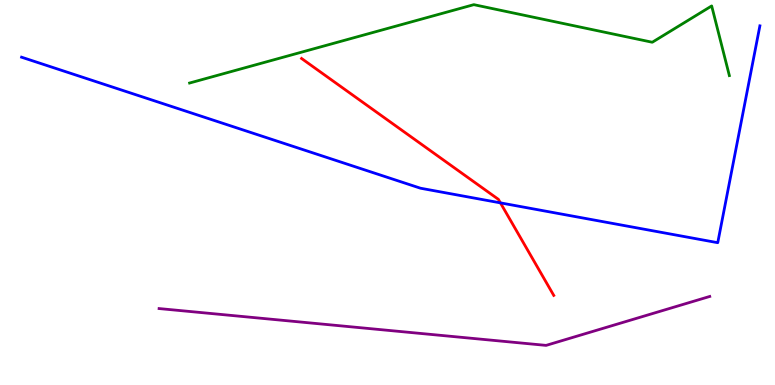[{'lines': ['blue', 'red'], 'intersections': [{'x': 6.46, 'y': 4.73}]}, {'lines': ['green', 'red'], 'intersections': []}, {'lines': ['purple', 'red'], 'intersections': []}, {'lines': ['blue', 'green'], 'intersections': []}, {'lines': ['blue', 'purple'], 'intersections': []}, {'lines': ['green', 'purple'], 'intersections': []}]